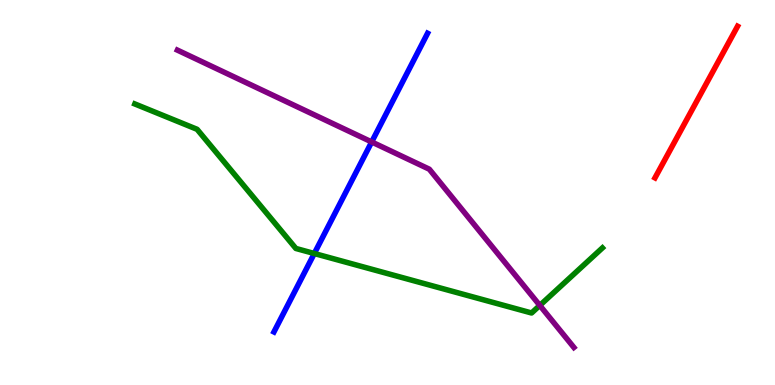[{'lines': ['blue', 'red'], 'intersections': []}, {'lines': ['green', 'red'], 'intersections': []}, {'lines': ['purple', 'red'], 'intersections': []}, {'lines': ['blue', 'green'], 'intersections': [{'x': 4.06, 'y': 3.42}]}, {'lines': ['blue', 'purple'], 'intersections': [{'x': 4.8, 'y': 6.31}]}, {'lines': ['green', 'purple'], 'intersections': [{'x': 6.97, 'y': 2.07}]}]